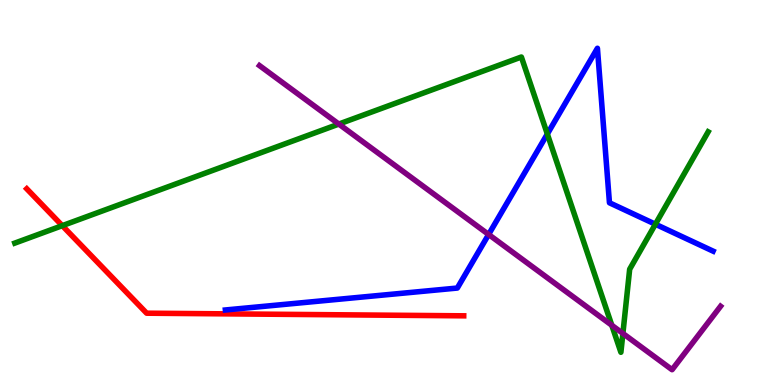[{'lines': ['blue', 'red'], 'intersections': []}, {'lines': ['green', 'red'], 'intersections': [{'x': 0.804, 'y': 4.14}]}, {'lines': ['purple', 'red'], 'intersections': []}, {'lines': ['blue', 'green'], 'intersections': [{'x': 7.06, 'y': 6.52}, {'x': 8.46, 'y': 4.18}]}, {'lines': ['blue', 'purple'], 'intersections': [{'x': 6.3, 'y': 3.91}]}, {'lines': ['green', 'purple'], 'intersections': [{'x': 4.37, 'y': 6.78}, {'x': 7.89, 'y': 1.55}, {'x': 8.04, 'y': 1.34}]}]